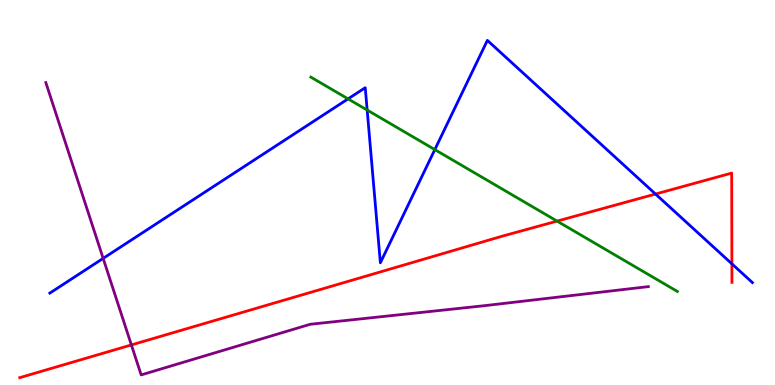[{'lines': ['blue', 'red'], 'intersections': [{'x': 8.46, 'y': 4.96}, {'x': 9.44, 'y': 3.15}]}, {'lines': ['green', 'red'], 'intersections': [{'x': 7.19, 'y': 4.26}]}, {'lines': ['purple', 'red'], 'intersections': [{'x': 1.7, 'y': 1.04}]}, {'lines': ['blue', 'green'], 'intersections': [{'x': 4.49, 'y': 7.43}, {'x': 4.74, 'y': 7.14}, {'x': 5.61, 'y': 6.11}]}, {'lines': ['blue', 'purple'], 'intersections': [{'x': 1.33, 'y': 3.29}]}, {'lines': ['green', 'purple'], 'intersections': []}]